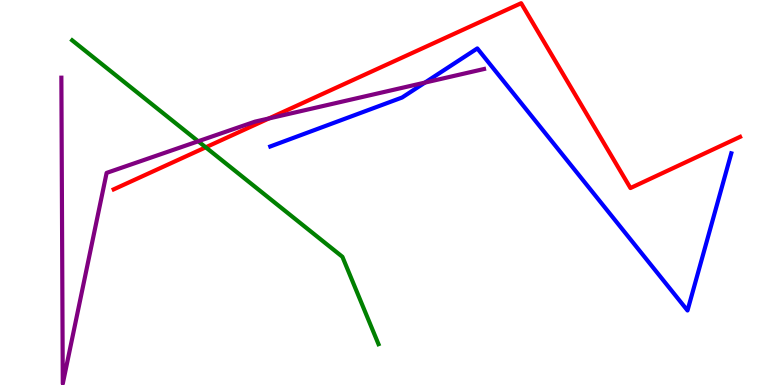[{'lines': ['blue', 'red'], 'intersections': []}, {'lines': ['green', 'red'], 'intersections': [{'x': 2.65, 'y': 6.17}]}, {'lines': ['purple', 'red'], 'intersections': [{'x': 3.47, 'y': 6.92}]}, {'lines': ['blue', 'green'], 'intersections': []}, {'lines': ['blue', 'purple'], 'intersections': [{'x': 5.48, 'y': 7.85}]}, {'lines': ['green', 'purple'], 'intersections': [{'x': 2.56, 'y': 6.33}]}]